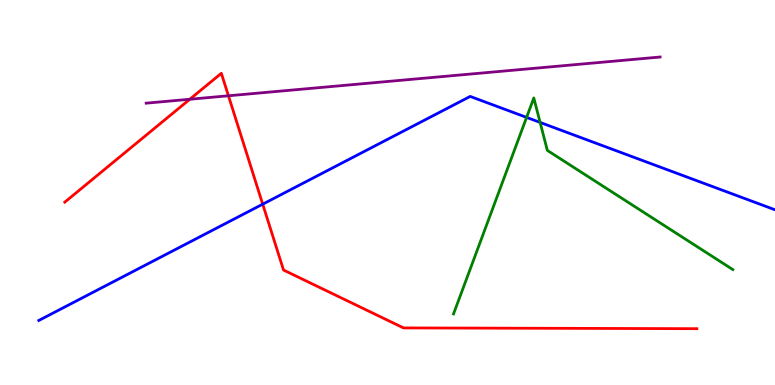[{'lines': ['blue', 'red'], 'intersections': [{'x': 3.39, 'y': 4.7}]}, {'lines': ['green', 'red'], 'intersections': []}, {'lines': ['purple', 'red'], 'intersections': [{'x': 2.45, 'y': 7.42}, {'x': 2.95, 'y': 7.51}]}, {'lines': ['blue', 'green'], 'intersections': [{'x': 6.79, 'y': 6.95}, {'x': 6.97, 'y': 6.82}]}, {'lines': ['blue', 'purple'], 'intersections': []}, {'lines': ['green', 'purple'], 'intersections': []}]